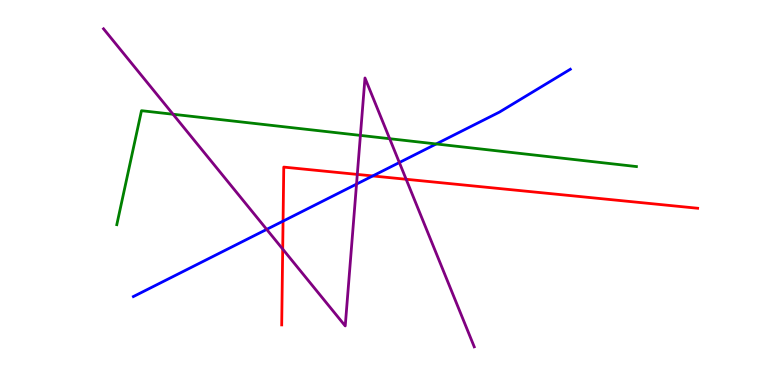[{'lines': ['blue', 'red'], 'intersections': [{'x': 3.65, 'y': 4.26}, {'x': 4.81, 'y': 5.43}]}, {'lines': ['green', 'red'], 'intersections': []}, {'lines': ['purple', 'red'], 'intersections': [{'x': 3.65, 'y': 3.53}, {'x': 4.61, 'y': 5.47}, {'x': 5.24, 'y': 5.34}]}, {'lines': ['blue', 'green'], 'intersections': [{'x': 5.63, 'y': 6.26}]}, {'lines': ['blue', 'purple'], 'intersections': [{'x': 3.44, 'y': 4.04}, {'x': 4.6, 'y': 5.22}, {'x': 5.15, 'y': 5.78}]}, {'lines': ['green', 'purple'], 'intersections': [{'x': 2.23, 'y': 7.03}, {'x': 4.65, 'y': 6.48}, {'x': 5.03, 'y': 6.4}]}]